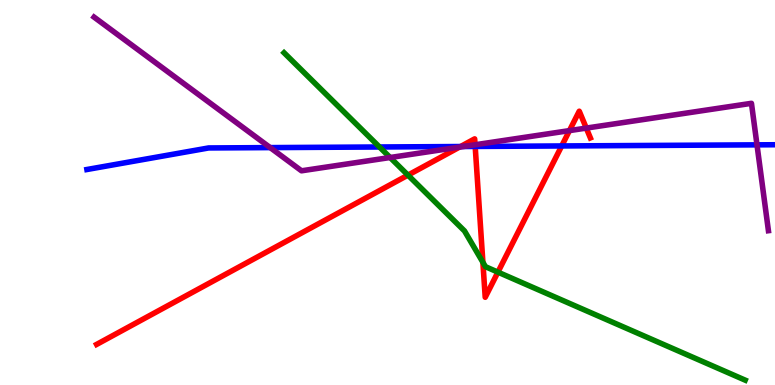[{'lines': ['blue', 'red'], 'intersections': [{'x': 5.94, 'y': 6.19}, {'x': 6.13, 'y': 6.2}, {'x': 7.25, 'y': 6.21}]}, {'lines': ['green', 'red'], 'intersections': [{'x': 5.26, 'y': 5.45}, {'x': 6.23, 'y': 3.19}, {'x': 6.42, 'y': 2.93}]}, {'lines': ['purple', 'red'], 'intersections': [{'x': 5.93, 'y': 6.18}, {'x': 6.13, 'y': 6.24}, {'x': 7.35, 'y': 6.61}, {'x': 7.57, 'y': 6.67}]}, {'lines': ['blue', 'green'], 'intersections': [{'x': 4.9, 'y': 6.18}]}, {'lines': ['blue', 'purple'], 'intersections': [{'x': 3.49, 'y': 6.17}, {'x': 5.98, 'y': 6.19}, {'x': 9.77, 'y': 6.24}]}, {'lines': ['green', 'purple'], 'intersections': [{'x': 5.03, 'y': 5.91}]}]